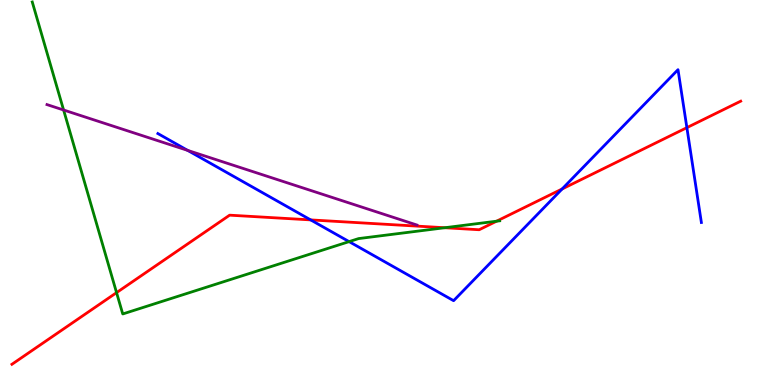[{'lines': ['blue', 'red'], 'intersections': [{'x': 4.01, 'y': 4.29}, {'x': 7.25, 'y': 5.09}, {'x': 8.86, 'y': 6.68}]}, {'lines': ['green', 'red'], 'intersections': [{'x': 1.5, 'y': 2.4}, {'x': 5.74, 'y': 4.08}, {'x': 6.41, 'y': 4.25}]}, {'lines': ['purple', 'red'], 'intersections': []}, {'lines': ['blue', 'green'], 'intersections': [{'x': 4.5, 'y': 3.72}]}, {'lines': ['blue', 'purple'], 'intersections': [{'x': 2.42, 'y': 6.09}]}, {'lines': ['green', 'purple'], 'intersections': [{'x': 0.821, 'y': 7.14}]}]